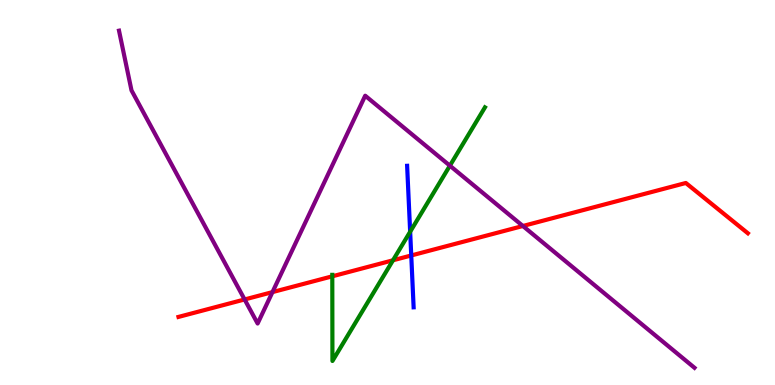[{'lines': ['blue', 'red'], 'intersections': [{'x': 5.31, 'y': 3.36}]}, {'lines': ['green', 'red'], 'intersections': [{'x': 4.29, 'y': 2.82}, {'x': 5.07, 'y': 3.24}]}, {'lines': ['purple', 'red'], 'intersections': [{'x': 3.16, 'y': 2.22}, {'x': 3.52, 'y': 2.41}, {'x': 6.75, 'y': 4.13}]}, {'lines': ['blue', 'green'], 'intersections': [{'x': 5.29, 'y': 3.98}]}, {'lines': ['blue', 'purple'], 'intersections': []}, {'lines': ['green', 'purple'], 'intersections': [{'x': 5.8, 'y': 5.7}]}]